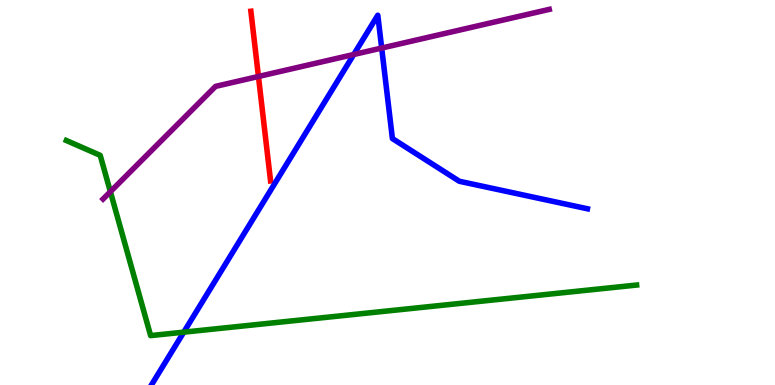[{'lines': ['blue', 'red'], 'intersections': []}, {'lines': ['green', 'red'], 'intersections': []}, {'lines': ['purple', 'red'], 'intersections': [{'x': 3.33, 'y': 8.01}]}, {'lines': ['blue', 'green'], 'intersections': [{'x': 2.37, 'y': 1.37}]}, {'lines': ['blue', 'purple'], 'intersections': [{'x': 4.56, 'y': 8.58}, {'x': 4.93, 'y': 8.75}]}, {'lines': ['green', 'purple'], 'intersections': [{'x': 1.42, 'y': 5.02}]}]